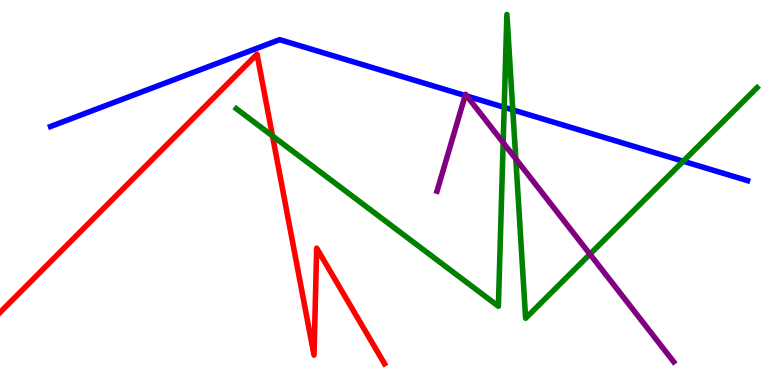[{'lines': ['blue', 'red'], 'intersections': []}, {'lines': ['green', 'red'], 'intersections': [{'x': 3.52, 'y': 6.47}]}, {'lines': ['purple', 'red'], 'intersections': []}, {'lines': ['blue', 'green'], 'intersections': [{'x': 6.51, 'y': 7.21}, {'x': 6.62, 'y': 7.15}, {'x': 8.82, 'y': 5.81}]}, {'lines': ['blue', 'purple'], 'intersections': [{'x': 6.0, 'y': 7.52}, {'x': 6.02, 'y': 7.5}]}, {'lines': ['green', 'purple'], 'intersections': [{'x': 6.49, 'y': 6.29}, {'x': 6.66, 'y': 5.87}, {'x': 7.61, 'y': 3.4}]}]